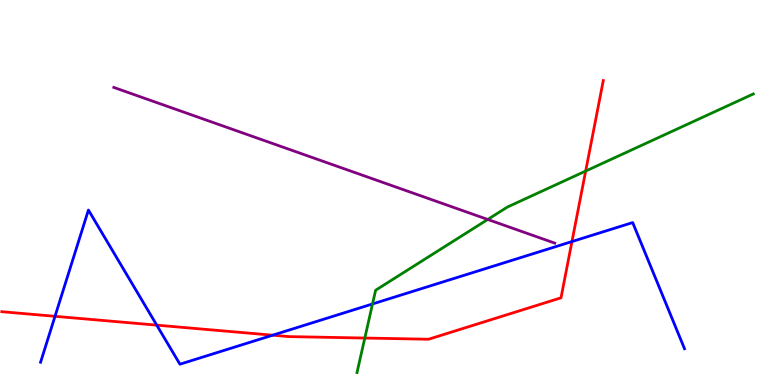[{'lines': ['blue', 'red'], 'intersections': [{'x': 0.71, 'y': 1.78}, {'x': 2.02, 'y': 1.55}, {'x': 3.52, 'y': 1.29}, {'x': 7.38, 'y': 3.73}]}, {'lines': ['green', 'red'], 'intersections': [{'x': 4.71, 'y': 1.22}, {'x': 7.56, 'y': 5.56}]}, {'lines': ['purple', 'red'], 'intersections': []}, {'lines': ['blue', 'green'], 'intersections': [{'x': 4.81, 'y': 2.11}]}, {'lines': ['blue', 'purple'], 'intersections': []}, {'lines': ['green', 'purple'], 'intersections': [{'x': 6.29, 'y': 4.3}]}]